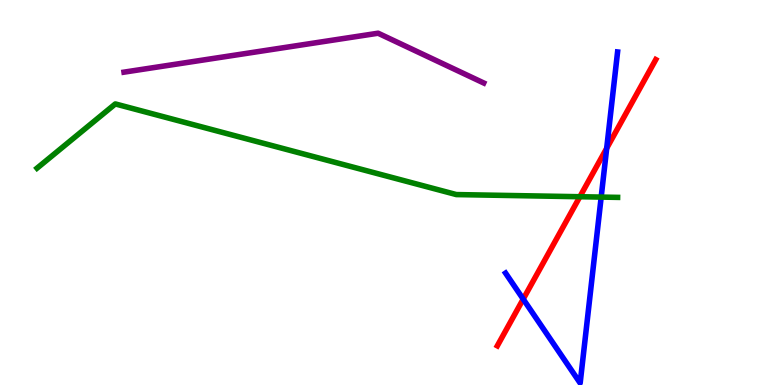[{'lines': ['blue', 'red'], 'intersections': [{'x': 6.75, 'y': 2.23}, {'x': 7.83, 'y': 6.15}]}, {'lines': ['green', 'red'], 'intersections': [{'x': 7.48, 'y': 4.89}]}, {'lines': ['purple', 'red'], 'intersections': []}, {'lines': ['blue', 'green'], 'intersections': [{'x': 7.76, 'y': 4.88}]}, {'lines': ['blue', 'purple'], 'intersections': []}, {'lines': ['green', 'purple'], 'intersections': []}]